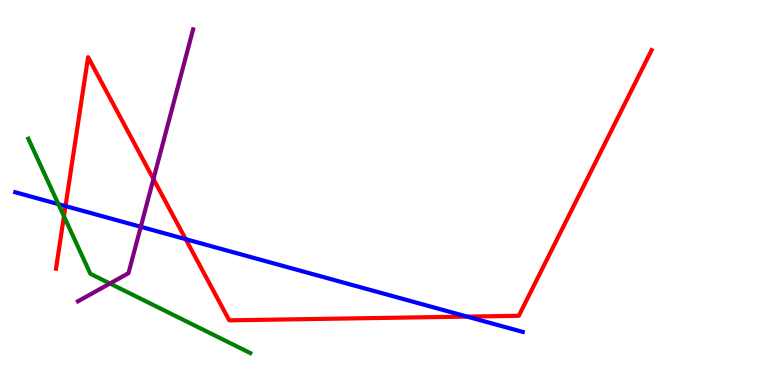[{'lines': ['blue', 'red'], 'intersections': [{'x': 0.845, 'y': 4.65}, {'x': 2.4, 'y': 3.79}, {'x': 6.03, 'y': 1.78}]}, {'lines': ['green', 'red'], 'intersections': [{'x': 0.825, 'y': 4.38}]}, {'lines': ['purple', 'red'], 'intersections': [{'x': 1.98, 'y': 5.35}]}, {'lines': ['blue', 'green'], 'intersections': [{'x': 0.753, 'y': 4.7}]}, {'lines': ['blue', 'purple'], 'intersections': [{'x': 1.82, 'y': 4.11}]}, {'lines': ['green', 'purple'], 'intersections': [{'x': 1.42, 'y': 2.64}]}]